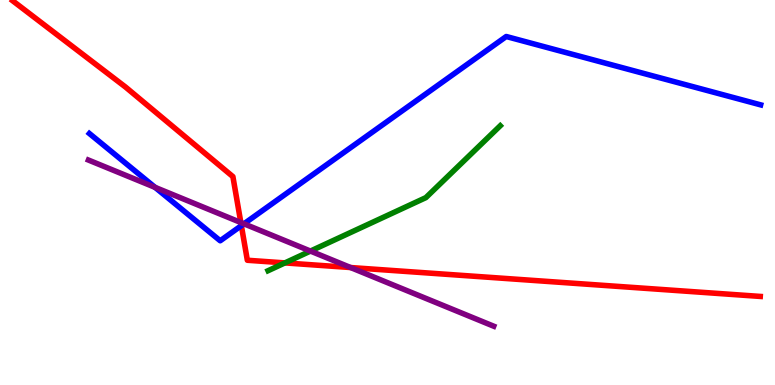[{'lines': ['blue', 'red'], 'intersections': [{'x': 3.11, 'y': 4.14}]}, {'lines': ['green', 'red'], 'intersections': [{'x': 3.68, 'y': 3.17}]}, {'lines': ['purple', 'red'], 'intersections': [{'x': 3.11, 'y': 4.22}, {'x': 4.52, 'y': 3.05}]}, {'lines': ['blue', 'green'], 'intersections': []}, {'lines': ['blue', 'purple'], 'intersections': [{'x': 2.0, 'y': 5.13}, {'x': 3.15, 'y': 4.19}]}, {'lines': ['green', 'purple'], 'intersections': [{'x': 4.01, 'y': 3.48}]}]